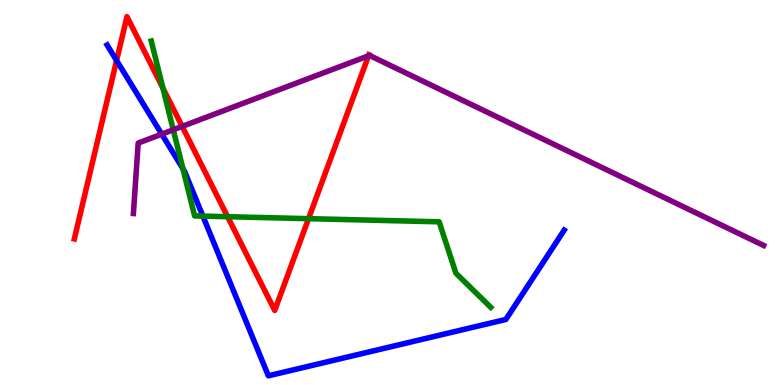[{'lines': ['blue', 'red'], 'intersections': [{'x': 1.5, 'y': 8.43}]}, {'lines': ['green', 'red'], 'intersections': [{'x': 2.1, 'y': 7.71}, {'x': 2.94, 'y': 4.37}, {'x': 3.98, 'y': 4.32}]}, {'lines': ['purple', 'red'], 'intersections': [{'x': 2.35, 'y': 6.72}, {'x': 4.76, 'y': 8.55}]}, {'lines': ['blue', 'green'], 'intersections': [{'x': 2.36, 'y': 5.62}, {'x': 2.62, 'y': 4.39}]}, {'lines': ['blue', 'purple'], 'intersections': [{'x': 2.09, 'y': 6.52}]}, {'lines': ['green', 'purple'], 'intersections': [{'x': 2.24, 'y': 6.63}]}]